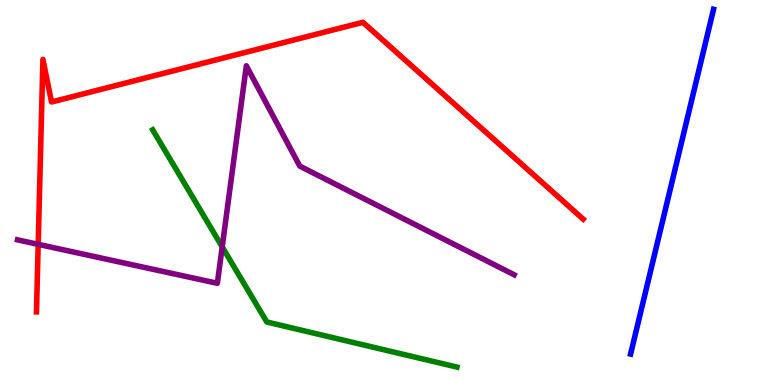[{'lines': ['blue', 'red'], 'intersections': []}, {'lines': ['green', 'red'], 'intersections': []}, {'lines': ['purple', 'red'], 'intersections': [{'x': 0.493, 'y': 3.65}]}, {'lines': ['blue', 'green'], 'intersections': []}, {'lines': ['blue', 'purple'], 'intersections': []}, {'lines': ['green', 'purple'], 'intersections': [{'x': 2.87, 'y': 3.59}]}]